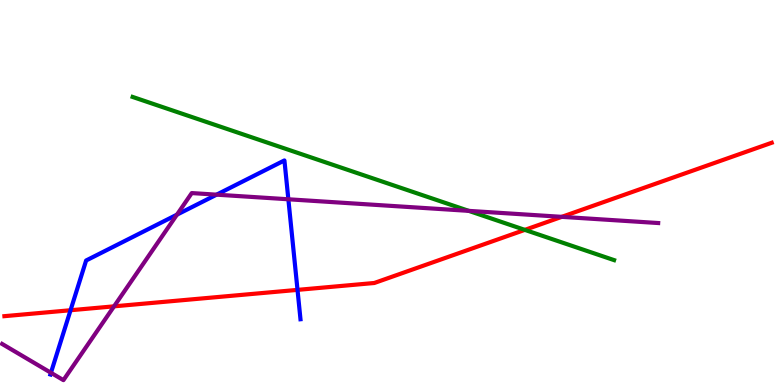[{'lines': ['blue', 'red'], 'intersections': [{'x': 0.91, 'y': 1.94}, {'x': 3.84, 'y': 2.47}]}, {'lines': ['green', 'red'], 'intersections': [{'x': 6.77, 'y': 4.03}]}, {'lines': ['purple', 'red'], 'intersections': [{'x': 1.47, 'y': 2.04}, {'x': 7.25, 'y': 4.37}]}, {'lines': ['blue', 'green'], 'intersections': []}, {'lines': ['blue', 'purple'], 'intersections': [{'x': 0.657, 'y': 0.318}, {'x': 2.28, 'y': 4.42}, {'x': 2.79, 'y': 4.94}, {'x': 3.72, 'y': 4.82}]}, {'lines': ['green', 'purple'], 'intersections': [{'x': 6.05, 'y': 4.52}]}]